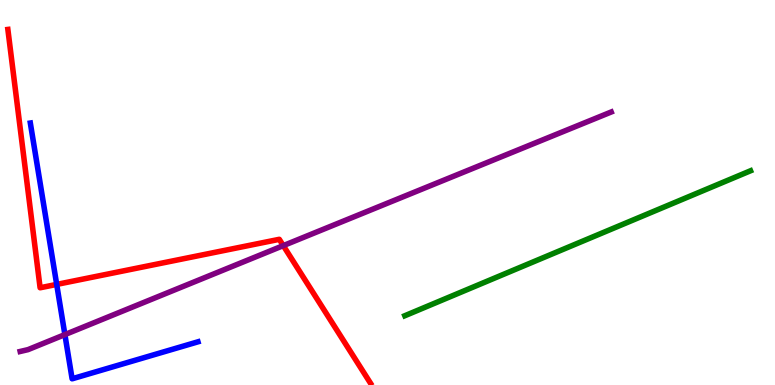[{'lines': ['blue', 'red'], 'intersections': [{'x': 0.732, 'y': 2.61}]}, {'lines': ['green', 'red'], 'intersections': []}, {'lines': ['purple', 'red'], 'intersections': [{'x': 3.66, 'y': 3.62}]}, {'lines': ['blue', 'green'], 'intersections': []}, {'lines': ['blue', 'purple'], 'intersections': [{'x': 0.837, 'y': 1.31}]}, {'lines': ['green', 'purple'], 'intersections': []}]